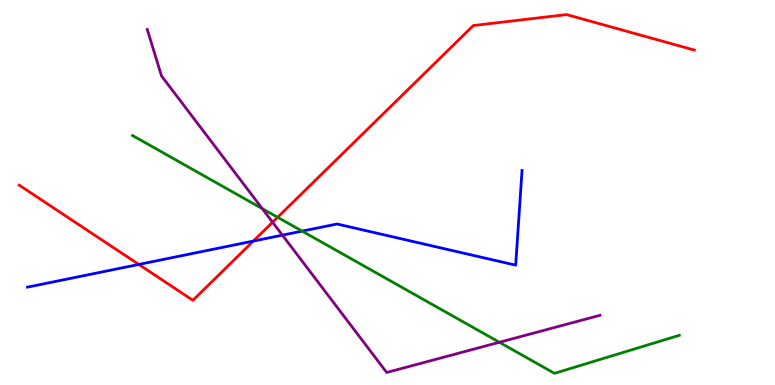[{'lines': ['blue', 'red'], 'intersections': [{'x': 1.79, 'y': 3.13}, {'x': 3.27, 'y': 3.74}]}, {'lines': ['green', 'red'], 'intersections': [{'x': 3.58, 'y': 4.36}]}, {'lines': ['purple', 'red'], 'intersections': [{'x': 3.52, 'y': 4.23}]}, {'lines': ['blue', 'green'], 'intersections': [{'x': 3.9, 'y': 4.0}]}, {'lines': ['blue', 'purple'], 'intersections': [{'x': 3.64, 'y': 3.89}]}, {'lines': ['green', 'purple'], 'intersections': [{'x': 3.38, 'y': 4.58}, {'x': 6.44, 'y': 1.11}]}]